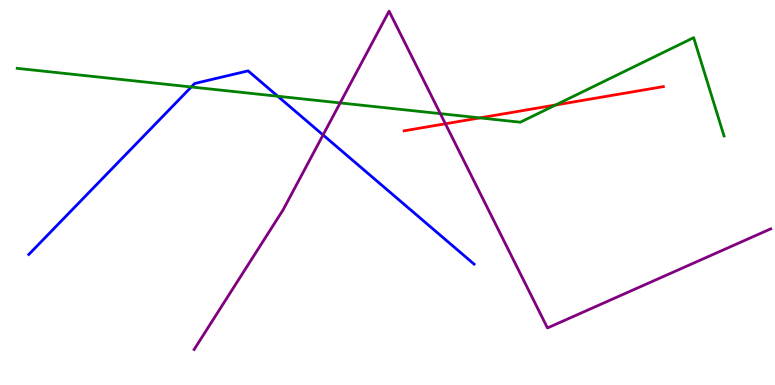[{'lines': ['blue', 'red'], 'intersections': []}, {'lines': ['green', 'red'], 'intersections': [{'x': 6.19, 'y': 6.94}, {'x': 7.17, 'y': 7.27}]}, {'lines': ['purple', 'red'], 'intersections': [{'x': 5.75, 'y': 6.79}]}, {'lines': ['blue', 'green'], 'intersections': [{'x': 2.47, 'y': 7.74}, {'x': 3.58, 'y': 7.5}]}, {'lines': ['blue', 'purple'], 'intersections': [{'x': 4.17, 'y': 6.49}]}, {'lines': ['green', 'purple'], 'intersections': [{'x': 4.39, 'y': 7.33}, {'x': 5.68, 'y': 7.05}]}]